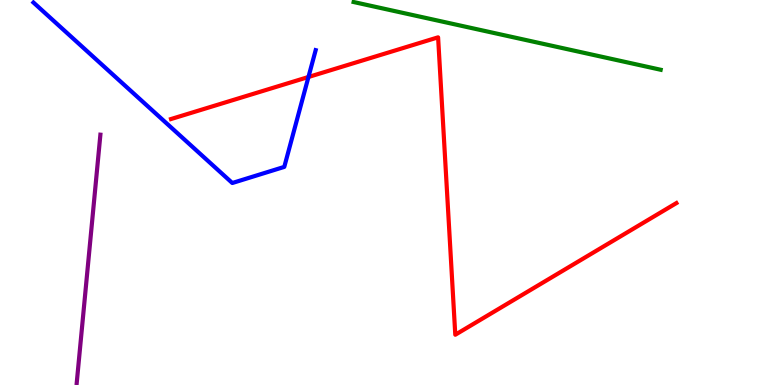[{'lines': ['blue', 'red'], 'intersections': [{'x': 3.98, 'y': 8.0}]}, {'lines': ['green', 'red'], 'intersections': []}, {'lines': ['purple', 'red'], 'intersections': []}, {'lines': ['blue', 'green'], 'intersections': []}, {'lines': ['blue', 'purple'], 'intersections': []}, {'lines': ['green', 'purple'], 'intersections': []}]